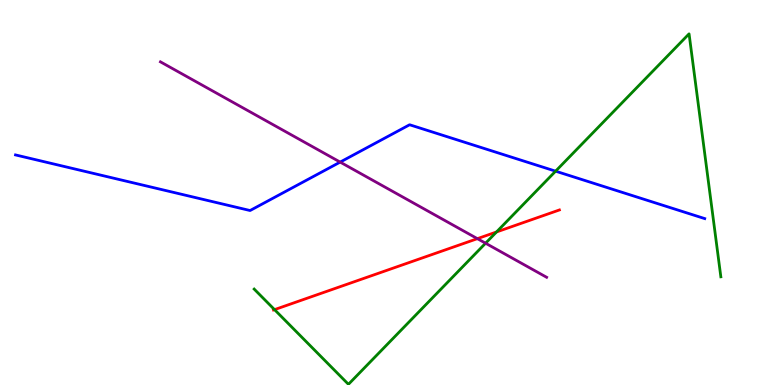[{'lines': ['blue', 'red'], 'intersections': []}, {'lines': ['green', 'red'], 'intersections': [{'x': 3.54, 'y': 1.96}, {'x': 6.41, 'y': 3.97}]}, {'lines': ['purple', 'red'], 'intersections': [{'x': 6.16, 'y': 3.8}]}, {'lines': ['blue', 'green'], 'intersections': [{'x': 7.17, 'y': 5.55}]}, {'lines': ['blue', 'purple'], 'intersections': [{'x': 4.39, 'y': 5.79}]}, {'lines': ['green', 'purple'], 'intersections': [{'x': 6.27, 'y': 3.68}]}]